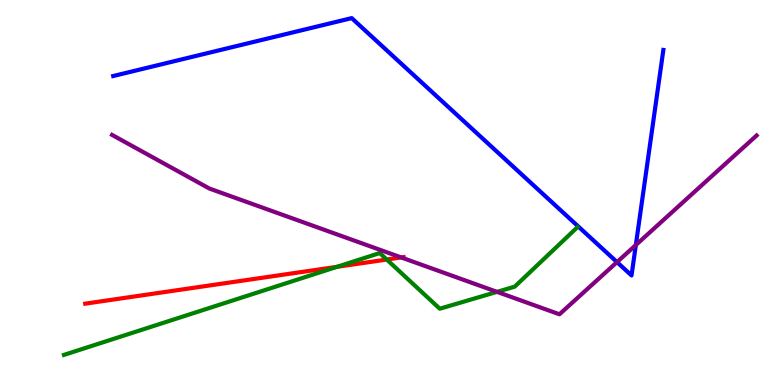[{'lines': ['blue', 'red'], 'intersections': []}, {'lines': ['green', 'red'], 'intersections': [{'x': 4.35, 'y': 3.07}, {'x': 4.99, 'y': 3.26}]}, {'lines': ['purple', 'red'], 'intersections': [{'x': 5.18, 'y': 3.31}]}, {'lines': ['blue', 'green'], 'intersections': []}, {'lines': ['blue', 'purple'], 'intersections': [{'x': 7.96, 'y': 3.19}, {'x': 8.2, 'y': 3.64}]}, {'lines': ['green', 'purple'], 'intersections': [{'x': 6.41, 'y': 2.42}]}]